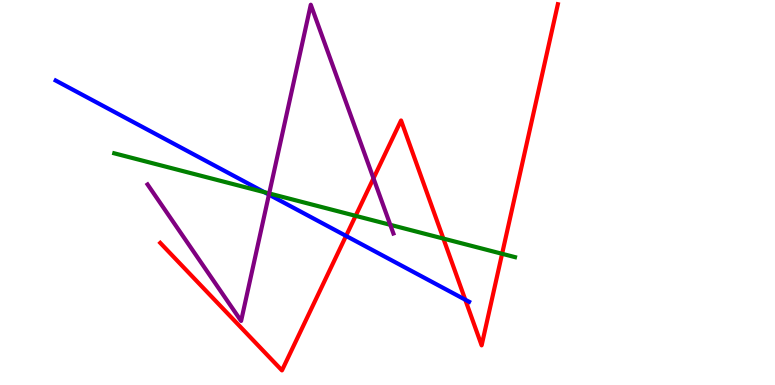[{'lines': ['blue', 'red'], 'intersections': [{'x': 4.47, 'y': 3.87}, {'x': 6.0, 'y': 2.22}]}, {'lines': ['green', 'red'], 'intersections': [{'x': 4.59, 'y': 4.39}, {'x': 5.72, 'y': 3.8}, {'x': 6.48, 'y': 3.41}]}, {'lines': ['purple', 'red'], 'intersections': [{'x': 4.82, 'y': 5.37}]}, {'lines': ['blue', 'green'], 'intersections': [{'x': 3.41, 'y': 5.01}]}, {'lines': ['blue', 'purple'], 'intersections': [{'x': 3.47, 'y': 4.94}]}, {'lines': ['green', 'purple'], 'intersections': [{'x': 3.47, 'y': 4.98}, {'x': 5.04, 'y': 4.16}]}]